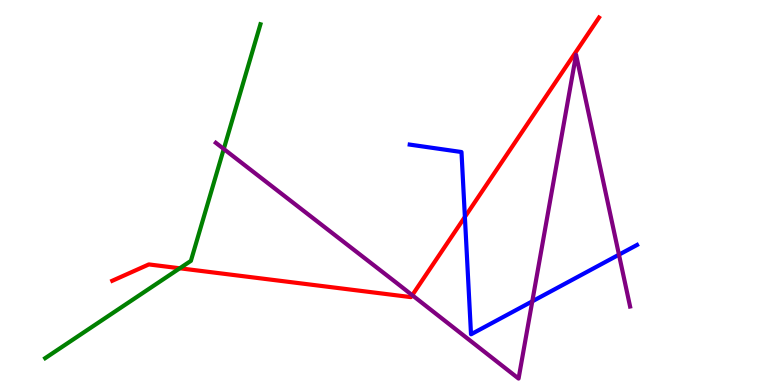[{'lines': ['blue', 'red'], 'intersections': [{'x': 6.0, 'y': 4.37}]}, {'lines': ['green', 'red'], 'intersections': [{'x': 2.32, 'y': 3.03}]}, {'lines': ['purple', 'red'], 'intersections': [{'x': 5.32, 'y': 2.33}]}, {'lines': ['blue', 'green'], 'intersections': []}, {'lines': ['blue', 'purple'], 'intersections': [{'x': 6.87, 'y': 2.17}, {'x': 7.99, 'y': 3.38}]}, {'lines': ['green', 'purple'], 'intersections': [{'x': 2.89, 'y': 6.13}]}]